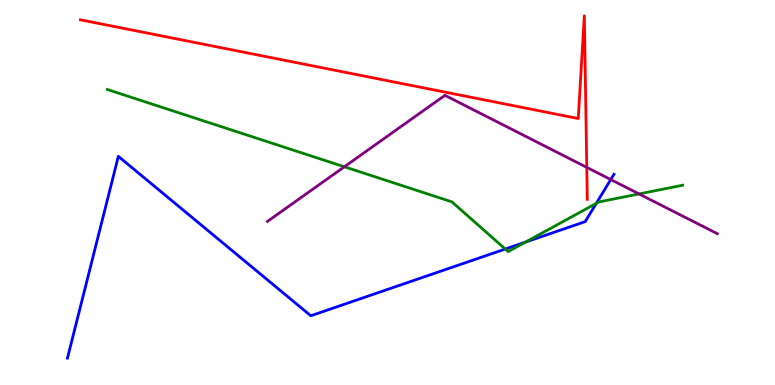[{'lines': ['blue', 'red'], 'intersections': []}, {'lines': ['green', 'red'], 'intersections': []}, {'lines': ['purple', 'red'], 'intersections': [{'x': 7.57, 'y': 5.65}]}, {'lines': ['blue', 'green'], 'intersections': [{'x': 6.52, 'y': 3.53}, {'x': 6.78, 'y': 3.71}, {'x': 7.69, 'y': 4.72}]}, {'lines': ['blue', 'purple'], 'intersections': [{'x': 7.88, 'y': 5.34}]}, {'lines': ['green', 'purple'], 'intersections': [{'x': 4.44, 'y': 5.67}, {'x': 8.25, 'y': 4.96}]}]